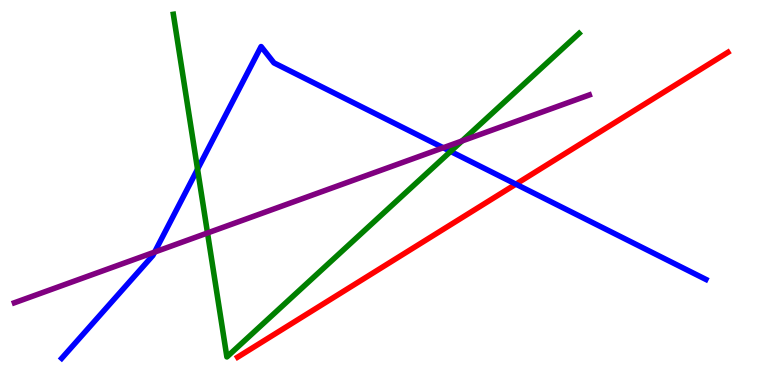[{'lines': ['blue', 'red'], 'intersections': [{'x': 6.66, 'y': 5.22}]}, {'lines': ['green', 'red'], 'intersections': []}, {'lines': ['purple', 'red'], 'intersections': []}, {'lines': ['blue', 'green'], 'intersections': [{'x': 2.55, 'y': 5.6}, {'x': 5.81, 'y': 6.07}]}, {'lines': ['blue', 'purple'], 'intersections': [{'x': 2.0, 'y': 3.45}, {'x': 5.72, 'y': 6.16}]}, {'lines': ['green', 'purple'], 'intersections': [{'x': 2.68, 'y': 3.95}, {'x': 5.96, 'y': 6.34}]}]